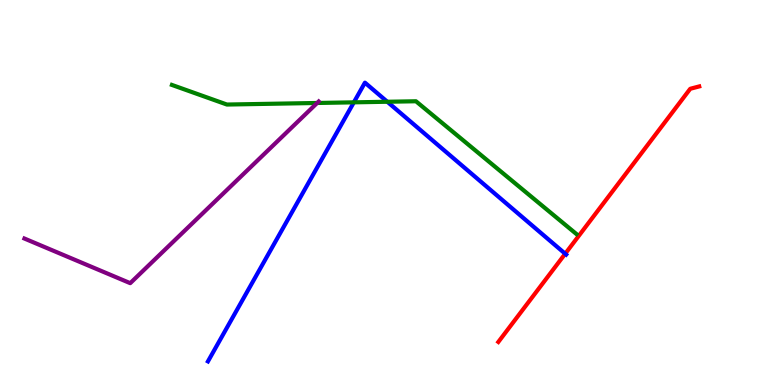[{'lines': ['blue', 'red'], 'intersections': [{'x': 7.29, 'y': 3.41}]}, {'lines': ['green', 'red'], 'intersections': []}, {'lines': ['purple', 'red'], 'intersections': []}, {'lines': ['blue', 'green'], 'intersections': [{'x': 4.57, 'y': 7.34}, {'x': 5.0, 'y': 7.36}]}, {'lines': ['blue', 'purple'], 'intersections': []}, {'lines': ['green', 'purple'], 'intersections': [{'x': 4.09, 'y': 7.33}]}]